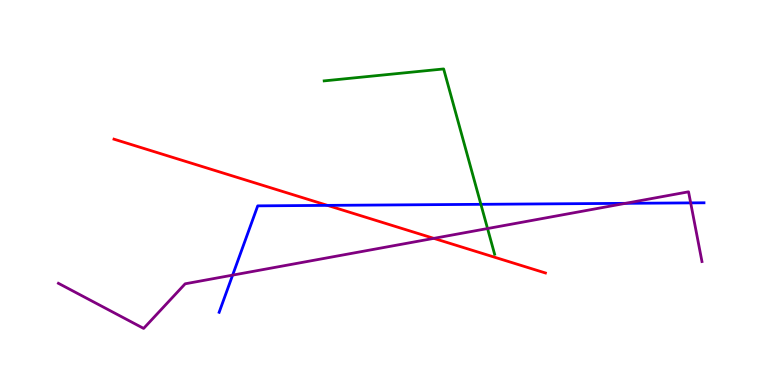[{'lines': ['blue', 'red'], 'intersections': [{'x': 4.23, 'y': 4.67}]}, {'lines': ['green', 'red'], 'intersections': []}, {'lines': ['purple', 'red'], 'intersections': [{'x': 5.6, 'y': 3.81}]}, {'lines': ['blue', 'green'], 'intersections': [{'x': 6.21, 'y': 4.69}]}, {'lines': ['blue', 'purple'], 'intersections': [{'x': 3.0, 'y': 2.85}, {'x': 8.07, 'y': 4.72}, {'x': 8.91, 'y': 4.73}]}, {'lines': ['green', 'purple'], 'intersections': [{'x': 6.29, 'y': 4.06}]}]